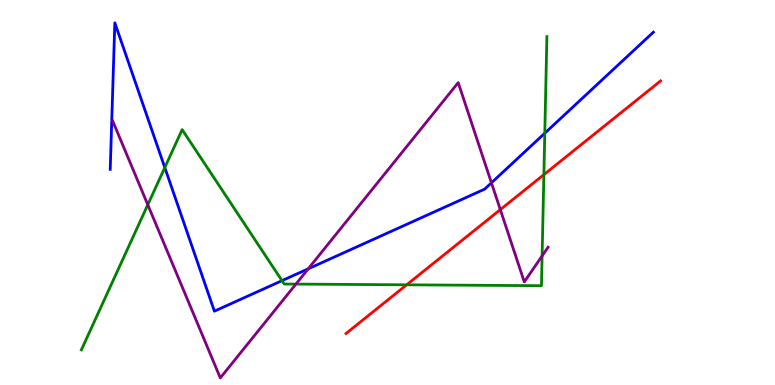[{'lines': ['blue', 'red'], 'intersections': []}, {'lines': ['green', 'red'], 'intersections': [{'x': 5.25, 'y': 2.6}, {'x': 7.02, 'y': 5.46}]}, {'lines': ['purple', 'red'], 'intersections': [{'x': 6.46, 'y': 4.56}]}, {'lines': ['blue', 'green'], 'intersections': [{'x': 2.13, 'y': 5.65}, {'x': 3.64, 'y': 2.71}, {'x': 7.03, 'y': 6.54}]}, {'lines': ['blue', 'purple'], 'intersections': [{'x': 3.98, 'y': 3.02}, {'x': 6.34, 'y': 5.25}]}, {'lines': ['green', 'purple'], 'intersections': [{'x': 1.91, 'y': 4.68}, {'x': 3.82, 'y': 2.62}, {'x': 6.99, 'y': 3.35}]}]